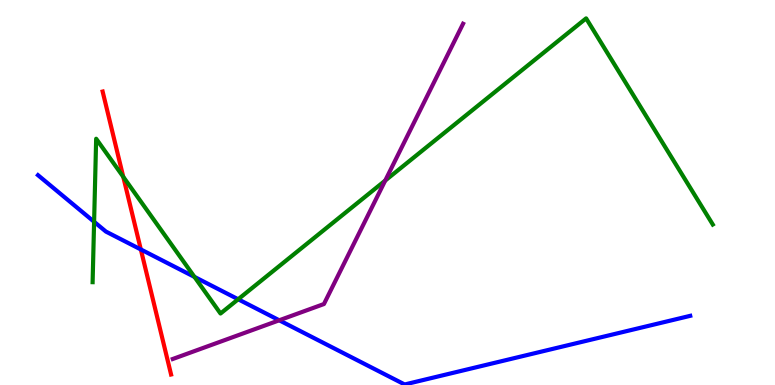[{'lines': ['blue', 'red'], 'intersections': [{'x': 1.82, 'y': 3.52}]}, {'lines': ['green', 'red'], 'intersections': [{'x': 1.59, 'y': 5.41}]}, {'lines': ['purple', 'red'], 'intersections': []}, {'lines': ['blue', 'green'], 'intersections': [{'x': 1.21, 'y': 4.24}, {'x': 2.51, 'y': 2.81}, {'x': 3.07, 'y': 2.23}]}, {'lines': ['blue', 'purple'], 'intersections': [{'x': 3.6, 'y': 1.68}]}, {'lines': ['green', 'purple'], 'intersections': [{'x': 4.97, 'y': 5.31}]}]